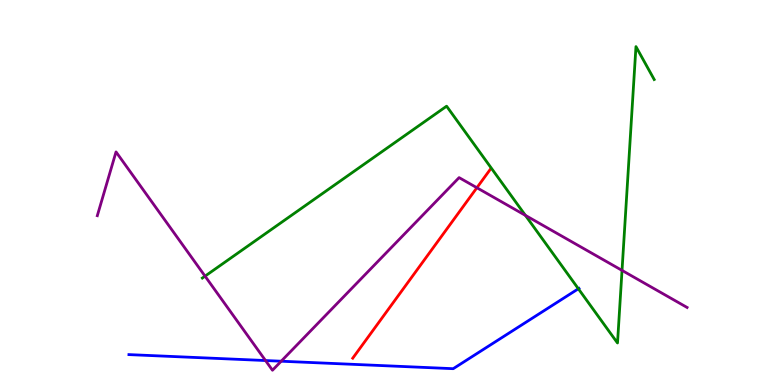[{'lines': ['blue', 'red'], 'intersections': []}, {'lines': ['green', 'red'], 'intersections': []}, {'lines': ['purple', 'red'], 'intersections': [{'x': 6.15, 'y': 5.12}]}, {'lines': ['blue', 'green'], 'intersections': [{'x': 7.46, 'y': 2.5}]}, {'lines': ['blue', 'purple'], 'intersections': [{'x': 3.43, 'y': 0.635}, {'x': 3.63, 'y': 0.618}]}, {'lines': ['green', 'purple'], 'intersections': [{'x': 2.65, 'y': 2.83}, {'x': 6.78, 'y': 4.41}, {'x': 8.03, 'y': 2.98}]}]